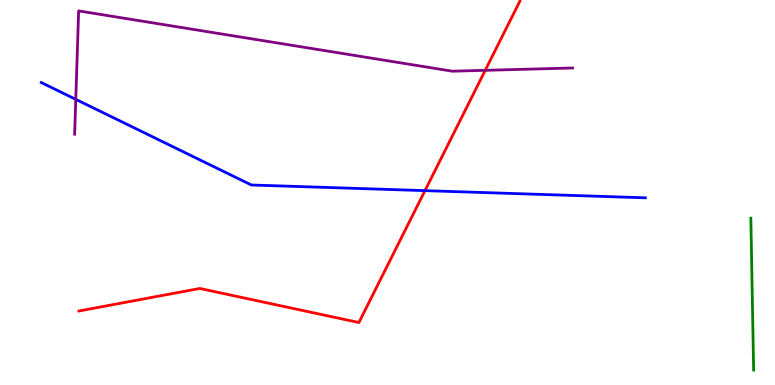[{'lines': ['blue', 'red'], 'intersections': [{'x': 5.48, 'y': 5.05}]}, {'lines': ['green', 'red'], 'intersections': []}, {'lines': ['purple', 'red'], 'intersections': [{'x': 6.26, 'y': 8.17}]}, {'lines': ['blue', 'green'], 'intersections': []}, {'lines': ['blue', 'purple'], 'intersections': [{'x': 0.978, 'y': 7.42}]}, {'lines': ['green', 'purple'], 'intersections': []}]